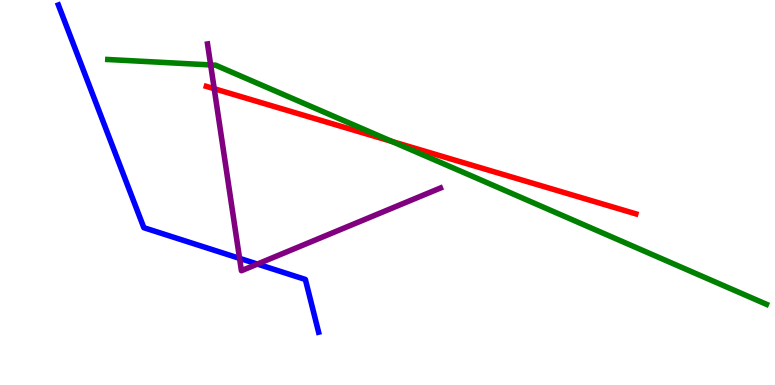[{'lines': ['blue', 'red'], 'intersections': []}, {'lines': ['green', 'red'], 'intersections': [{'x': 5.06, 'y': 6.33}]}, {'lines': ['purple', 'red'], 'intersections': [{'x': 2.76, 'y': 7.7}]}, {'lines': ['blue', 'green'], 'intersections': []}, {'lines': ['blue', 'purple'], 'intersections': [{'x': 3.09, 'y': 3.29}, {'x': 3.32, 'y': 3.14}]}, {'lines': ['green', 'purple'], 'intersections': [{'x': 2.72, 'y': 8.31}]}]